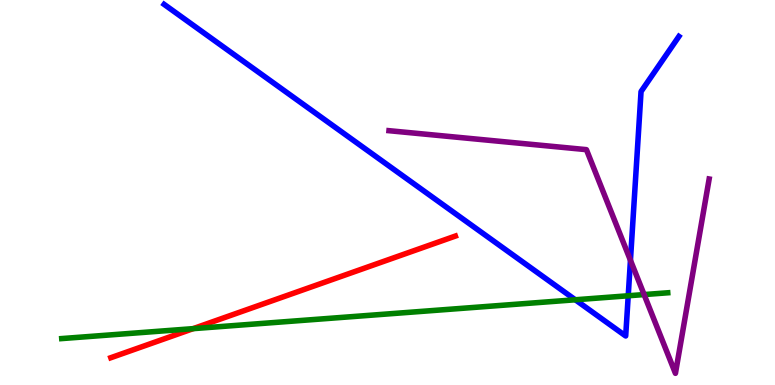[{'lines': ['blue', 'red'], 'intersections': []}, {'lines': ['green', 'red'], 'intersections': [{'x': 2.49, 'y': 1.46}]}, {'lines': ['purple', 'red'], 'intersections': []}, {'lines': ['blue', 'green'], 'intersections': [{'x': 7.42, 'y': 2.21}, {'x': 8.11, 'y': 2.32}]}, {'lines': ['blue', 'purple'], 'intersections': [{'x': 8.13, 'y': 3.24}]}, {'lines': ['green', 'purple'], 'intersections': [{'x': 8.31, 'y': 2.35}]}]